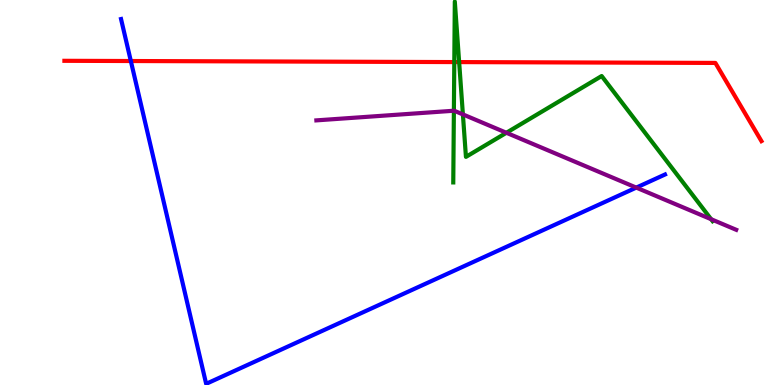[{'lines': ['blue', 'red'], 'intersections': [{'x': 1.69, 'y': 8.41}]}, {'lines': ['green', 'red'], 'intersections': [{'x': 5.86, 'y': 8.39}, {'x': 5.92, 'y': 8.39}]}, {'lines': ['purple', 'red'], 'intersections': []}, {'lines': ['blue', 'green'], 'intersections': []}, {'lines': ['blue', 'purple'], 'intersections': [{'x': 8.21, 'y': 5.13}]}, {'lines': ['green', 'purple'], 'intersections': [{'x': 5.86, 'y': 7.12}, {'x': 5.97, 'y': 7.03}, {'x': 6.53, 'y': 6.55}, {'x': 9.18, 'y': 4.31}]}]